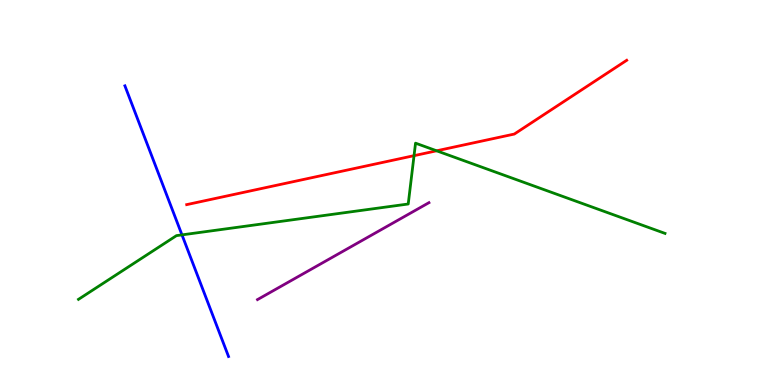[{'lines': ['blue', 'red'], 'intersections': []}, {'lines': ['green', 'red'], 'intersections': [{'x': 5.34, 'y': 5.96}, {'x': 5.63, 'y': 6.08}]}, {'lines': ['purple', 'red'], 'intersections': []}, {'lines': ['blue', 'green'], 'intersections': [{'x': 2.35, 'y': 3.9}]}, {'lines': ['blue', 'purple'], 'intersections': []}, {'lines': ['green', 'purple'], 'intersections': []}]